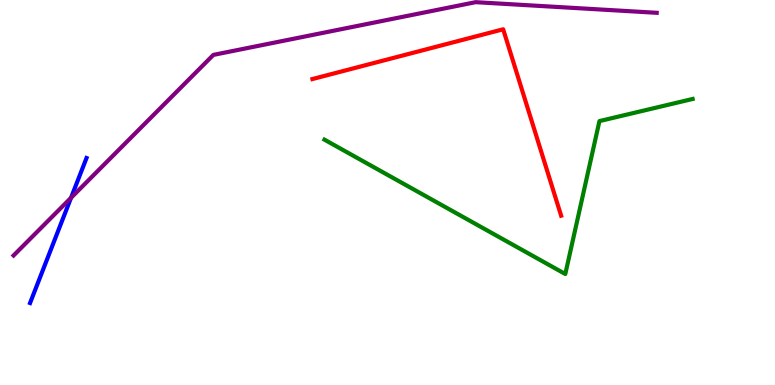[{'lines': ['blue', 'red'], 'intersections': []}, {'lines': ['green', 'red'], 'intersections': []}, {'lines': ['purple', 'red'], 'intersections': []}, {'lines': ['blue', 'green'], 'intersections': []}, {'lines': ['blue', 'purple'], 'intersections': [{'x': 0.916, 'y': 4.86}]}, {'lines': ['green', 'purple'], 'intersections': []}]